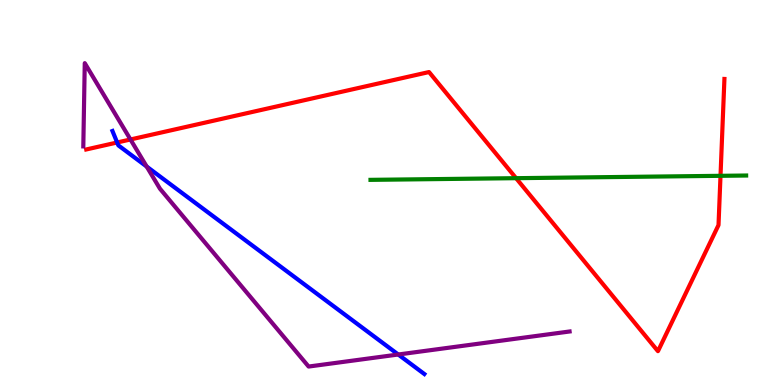[{'lines': ['blue', 'red'], 'intersections': [{'x': 1.51, 'y': 6.3}]}, {'lines': ['green', 'red'], 'intersections': [{'x': 6.66, 'y': 5.37}, {'x': 9.3, 'y': 5.43}]}, {'lines': ['purple', 'red'], 'intersections': [{'x': 1.68, 'y': 6.38}]}, {'lines': ['blue', 'green'], 'intersections': []}, {'lines': ['blue', 'purple'], 'intersections': [{'x': 1.89, 'y': 5.67}, {'x': 5.14, 'y': 0.792}]}, {'lines': ['green', 'purple'], 'intersections': []}]